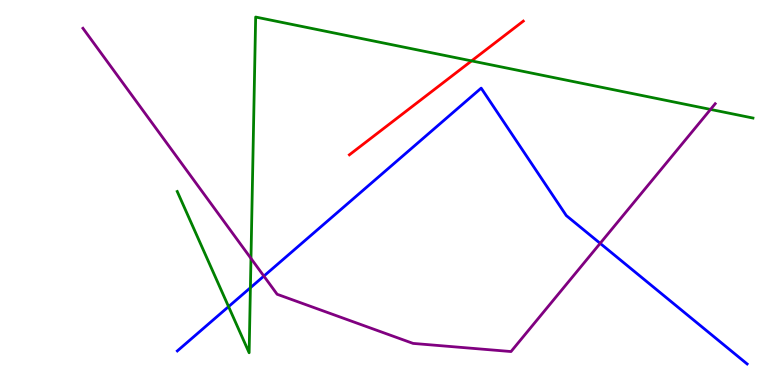[{'lines': ['blue', 'red'], 'intersections': []}, {'lines': ['green', 'red'], 'intersections': [{'x': 6.08, 'y': 8.42}]}, {'lines': ['purple', 'red'], 'intersections': []}, {'lines': ['blue', 'green'], 'intersections': [{'x': 2.95, 'y': 2.04}, {'x': 3.23, 'y': 2.53}]}, {'lines': ['blue', 'purple'], 'intersections': [{'x': 3.4, 'y': 2.83}, {'x': 7.74, 'y': 3.68}]}, {'lines': ['green', 'purple'], 'intersections': [{'x': 3.24, 'y': 3.29}, {'x': 9.17, 'y': 7.16}]}]